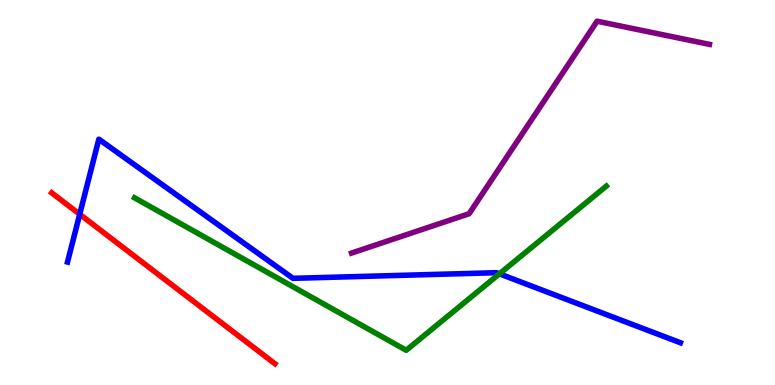[{'lines': ['blue', 'red'], 'intersections': [{'x': 1.03, 'y': 4.43}]}, {'lines': ['green', 'red'], 'intersections': []}, {'lines': ['purple', 'red'], 'intersections': []}, {'lines': ['blue', 'green'], 'intersections': [{'x': 6.44, 'y': 2.89}]}, {'lines': ['blue', 'purple'], 'intersections': []}, {'lines': ['green', 'purple'], 'intersections': []}]